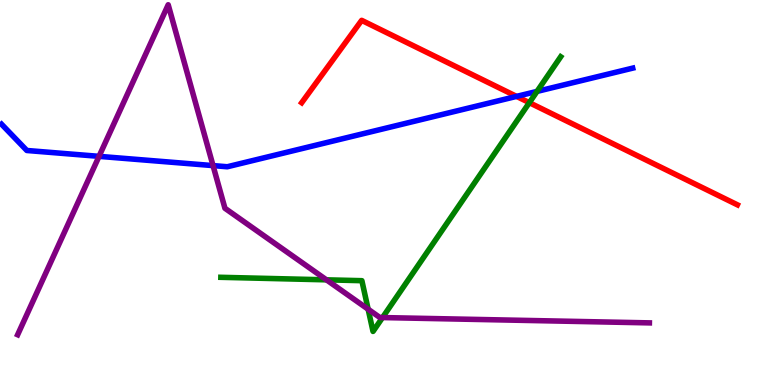[{'lines': ['blue', 'red'], 'intersections': [{'x': 6.67, 'y': 7.5}]}, {'lines': ['green', 'red'], 'intersections': [{'x': 6.83, 'y': 7.33}]}, {'lines': ['purple', 'red'], 'intersections': []}, {'lines': ['blue', 'green'], 'intersections': [{'x': 6.93, 'y': 7.63}]}, {'lines': ['blue', 'purple'], 'intersections': [{'x': 1.28, 'y': 5.94}, {'x': 2.75, 'y': 5.7}]}, {'lines': ['green', 'purple'], 'intersections': [{'x': 4.21, 'y': 2.73}, {'x': 4.75, 'y': 1.97}, {'x': 4.94, 'y': 1.75}]}]